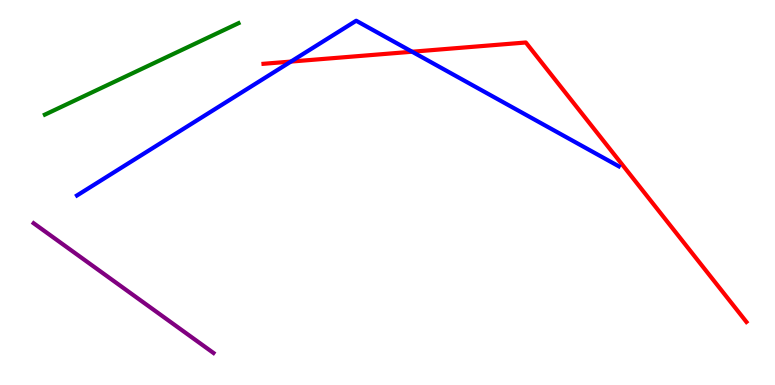[{'lines': ['blue', 'red'], 'intersections': [{'x': 3.75, 'y': 8.4}, {'x': 5.32, 'y': 8.66}]}, {'lines': ['green', 'red'], 'intersections': []}, {'lines': ['purple', 'red'], 'intersections': []}, {'lines': ['blue', 'green'], 'intersections': []}, {'lines': ['blue', 'purple'], 'intersections': []}, {'lines': ['green', 'purple'], 'intersections': []}]